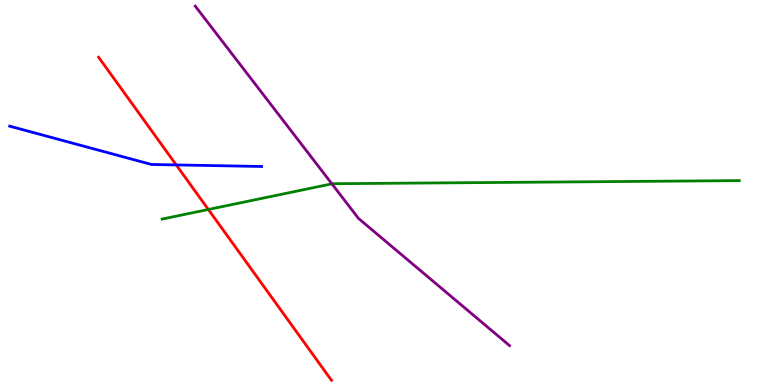[{'lines': ['blue', 'red'], 'intersections': [{'x': 2.27, 'y': 5.72}]}, {'lines': ['green', 'red'], 'intersections': [{'x': 2.69, 'y': 4.56}]}, {'lines': ['purple', 'red'], 'intersections': []}, {'lines': ['blue', 'green'], 'intersections': []}, {'lines': ['blue', 'purple'], 'intersections': []}, {'lines': ['green', 'purple'], 'intersections': [{'x': 4.28, 'y': 5.23}]}]